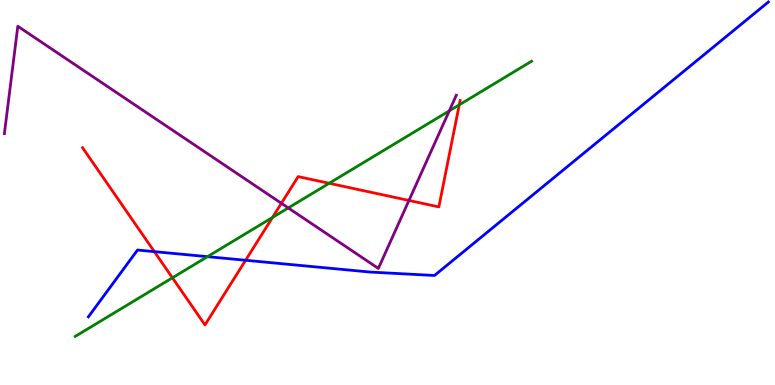[{'lines': ['blue', 'red'], 'intersections': [{'x': 1.99, 'y': 3.46}, {'x': 3.17, 'y': 3.24}]}, {'lines': ['green', 'red'], 'intersections': [{'x': 2.22, 'y': 2.78}, {'x': 3.52, 'y': 4.35}, {'x': 4.25, 'y': 5.24}, {'x': 5.93, 'y': 7.28}]}, {'lines': ['purple', 'red'], 'intersections': [{'x': 3.63, 'y': 4.72}, {'x': 5.28, 'y': 4.79}]}, {'lines': ['blue', 'green'], 'intersections': [{'x': 2.68, 'y': 3.33}]}, {'lines': ['blue', 'purple'], 'intersections': []}, {'lines': ['green', 'purple'], 'intersections': [{'x': 3.72, 'y': 4.6}, {'x': 5.8, 'y': 7.12}]}]